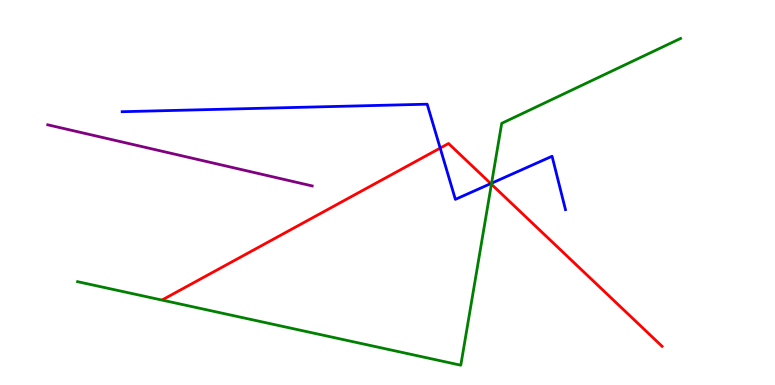[{'lines': ['blue', 'red'], 'intersections': [{'x': 5.68, 'y': 6.15}, {'x': 6.33, 'y': 5.23}]}, {'lines': ['green', 'red'], 'intersections': [{'x': 6.34, 'y': 5.22}]}, {'lines': ['purple', 'red'], 'intersections': []}, {'lines': ['blue', 'green'], 'intersections': [{'x': 6.34, 'y': 5.24}]}, {'lines': ['blue', 'purple'], 'intersections': []}, {'lines': ['green', 'purple'], 'intersections': []}]